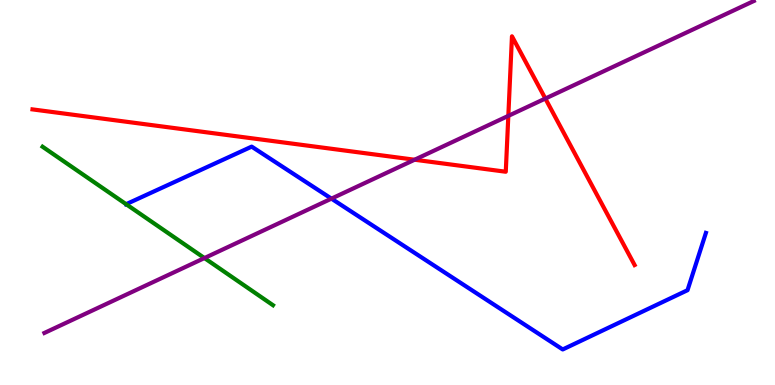[{'lines': ['blue', 'red'], 'intersections': []}, {'lines': ['green', 'red'], 'intersections': []}, {'lines': ['purple', 'red'], 'intersections': [{'x': 5.35, 'y': 5.85}, {'x': 6.56, 'y': 6.99}, {'x': 7.04, 'y': 7.44}]}, {'lines': ['blue', 'green'], 'intersections': [{'x': 1.63, 'y': 4.7}]}, {'lines': ['blue', 'purple'], 'intersections': [{'x': 4.28, 'y': 4.84}]}, {'lines': ['green', 'purple'], 'intersections': [{'x': 2.64, 'y': 3.3}]}]